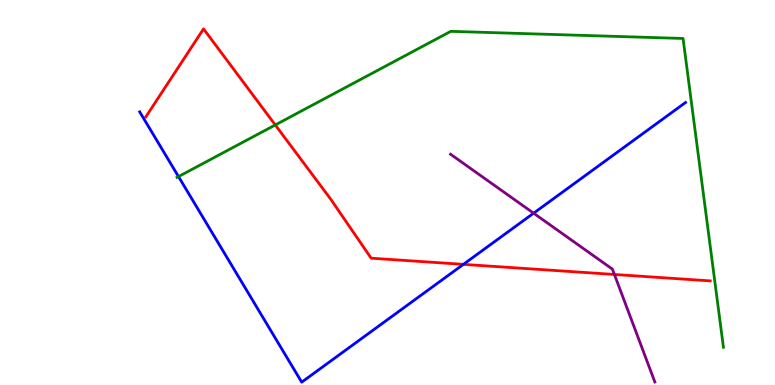[{'lines': ['blue', 'red'], 'intersections': [{'x': 5.98, 'y': 3.13}]}, {'lines': ['green', 'red'], 'intersections': [{'x': 3.55, 'y': 6.75}]}, {'lines': ['purple', 'red'], 'intersections': [{'x': 7.93, 'y': 2.87}]}, {'lines': ['blue', 'green'], 'intersections': [{'x': 2.3, 'y': 5.41}]}, {'lines': ['blue', 'purple'], 'intersections': [{'x': 6.89, 'y': 4.46}]}, {'lines': ['green', 'purple'], 'intersections': []}]